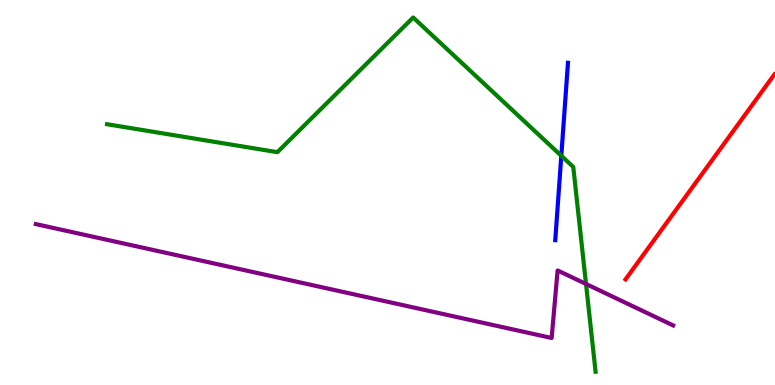[{'lines': ['blue', 'red'], 'intersections': []}, {'lines': ['green', 'red'], 'intersections': []}, {'lines': ['purple', 'red'], 'intersections': []}, {'lines': ['blue', 'green'], 'intersections': [{'x': 7.24, 'y': 5.95}]}, {'lines': ['blue', 'purple'], 'intersections': []}, {'lines': ['green', 'purple'], 'intersections': [{'x': 7.56, 'y': 2.62}]}]